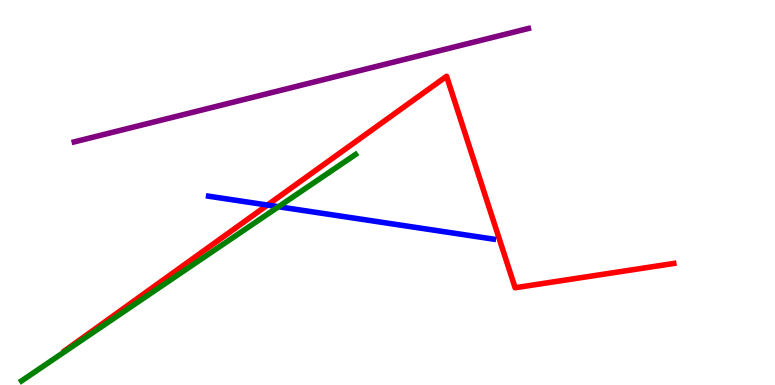[{'lines': ['blue', 'red'], 'intersections': [{'x': 3.45, 'y': 4.67}]}, {'lines': ['green', 'red'], 'intersections': []}, {'lines': ['purple', 'red'], 'intersections': []}, {'lines': ['blue', 'green'], 'intersections': [{'x': 3.59, 'y': 4.63}]}, {'lines': ['blue', 'purple'], 'intersections': []}, {'lines': ['green', 'purple'], 'intersections': []}]